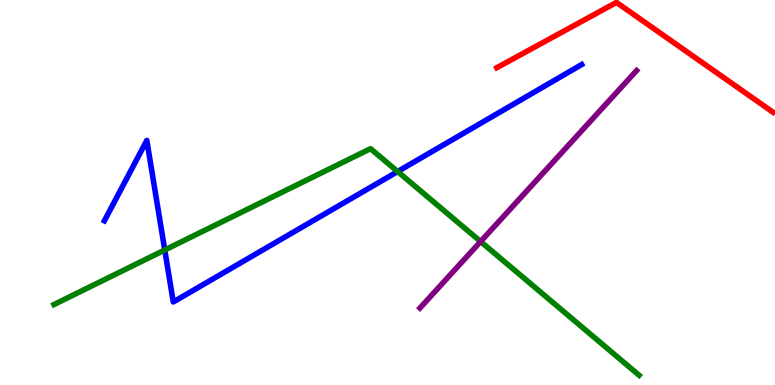[{'lines': ['blue', 'red'], 'intersections': []}, {'lines': ['green', 'red'], 'intersections': []}, {'lines': ['purple', 'red'], 'intersections': []}, {'lines': ['blue', 'green'], 'intersections': [{'x': 2.13, 'y': 3.51}, {'x': 5.13, 'y': 5.54}]}, {'lines': ['blue', 'purple'], 'intersections': []}, {'lines': ['green', 'purple'], 'intersections': [{'x': 6.2, 'y': 3.73}]}]